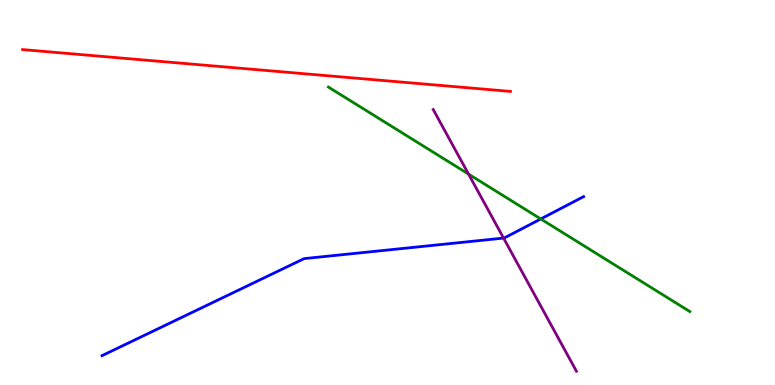[{'lines': ['blue', 'red'], 'intersections': []}, {'lines': ['green', 'red'], 'intersections': []}, {'lines': ['purple', 'red'], 'intersections': []}, {'lines': ['blue', 'green'], 'intersections': [{'x': 6.98, 'y': 4.31}]}, {'lines': ['blue', 'purple'], 'intersections': [{'x': 6.5, 'y': 3.82}]}, {'lines': ['green', 'purple'], 'intersections': [{'x': 6.05, 'y': 5.48}]}]